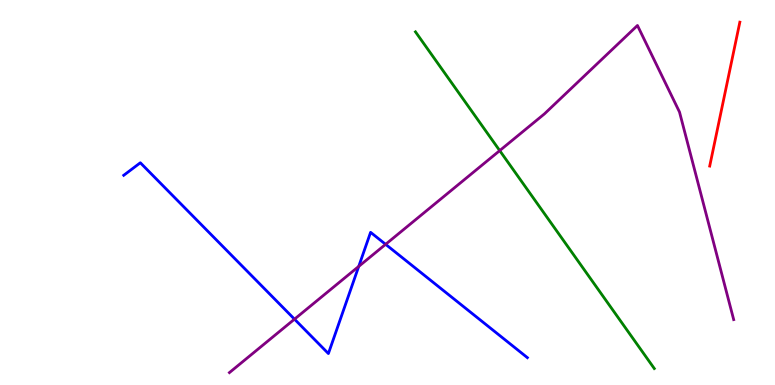[{'lines': ['blue', 'red'], 'intersections': []}, {'lines': ['green', 'red'], 'intersections': []}, {'lines': ['purple', 'red'], 'intersections': []}, {'lines': ['blue', 'green'], 'intersections': []}, {'lines': ['blue', 'purple'], 'intersections': [{'x': 3.8, 'y': 1.71}, {'x': 4.63, 'y': 3.08}, {'x': 4.98, 'y': 3.65}]}, {'lines': ['green', 'purple'], 'intersections': [{'x': 6.45, 'y': 6.09}]}]